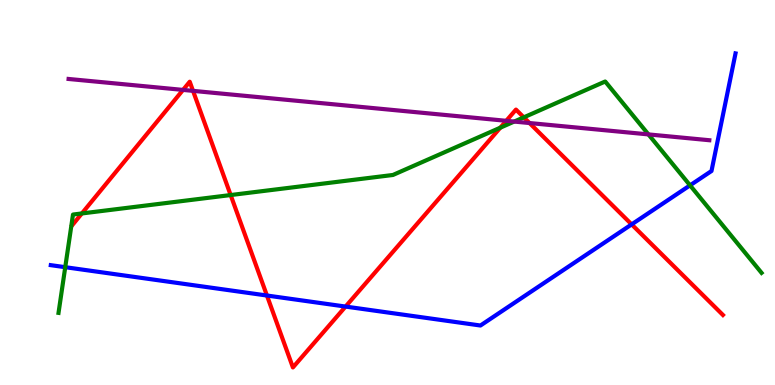[{'lines': ['blue', 'red'], 'intersections': [{'x': 3.44, 'y': 2.32}, {'x': 4.46, 'y': 2.04}, {'x': 8.15, 'y': 4.17}]}, {'lines': ['green', 'red'], 'intersections': [{'x': 1.06, 'y': 4.46}, {'x': 2.98, 'y': 4.93}, {'x': 6.46, 'y': 6.68}, {'x': 6.76, 'y': 6.95}]}, {'lines': ['purple', 'red'], 'intersections': [{'x': 2.36, 'y': 7.66}, {'x': 2.49, 'y': 7.64}, {'x': 6.53, 'y': 6.86}, {'x': 6.83, 'y': 6.8}]}, {'lines': ['blue', 'green'], 'intersections': [{'x': 0.842, 'y': 3.06}, {'x': 8.9, 'y': 5.19}]}, {'lines': ['blue', 'purple'], 'intersections': []}, {'lines': ['green', 'purple'], 'intersections': [{'x': 6.63, 'y': 6.84}, {'x': 8.37, 'y': 6.51}]}]